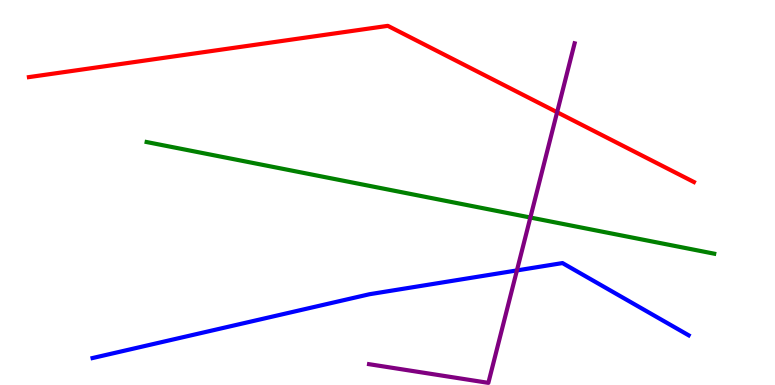[{'lines': ['blue', 'red'], 'intersections': []}, {'lines': ['green', 'red'], 'intersections': []}, {'lines': ['purple', 'red'], 'intersections': [{'x': 7.19, 'y': 7.09}]}, {'lines': ['blue', 'green'], 'intersections': []}, {'lines': ['blue', 'purple'], 'intersections': [{'x': 6.67, 'y': 2.98}]}, {'lines': ['green', 'purple'], 'intersections': [{'x': 6.84, 'y': 4.35}]}]